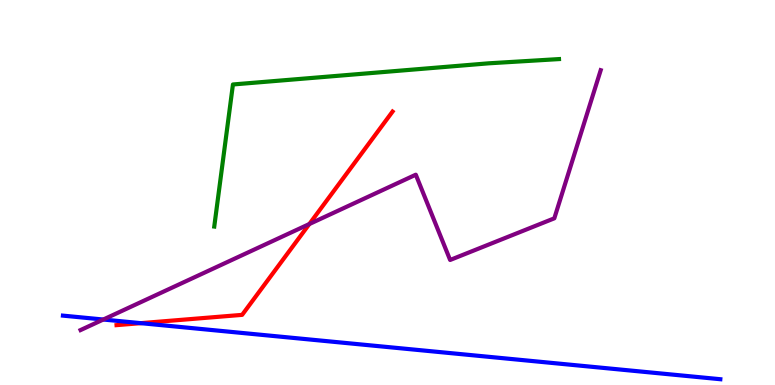[{'lines': ['blue', 'red'], 'intersections': [{'x': 1.82, 'y': 1.61}]}, {'lines': ['green', 'red'], 'intersections': []}, {'lines': ['purple', 'red'], 'intersections': [{'x': 3.99, 'y': 4.18}]}, {'lines': ['blue', 'green'], 'intersections': []}, {'lines': ['blue', 'purple'], 'intersections': [{'x': 1.33, 'y': 1.7}]}, {'lines': ['green', 'purple'], 'intersections': []}]